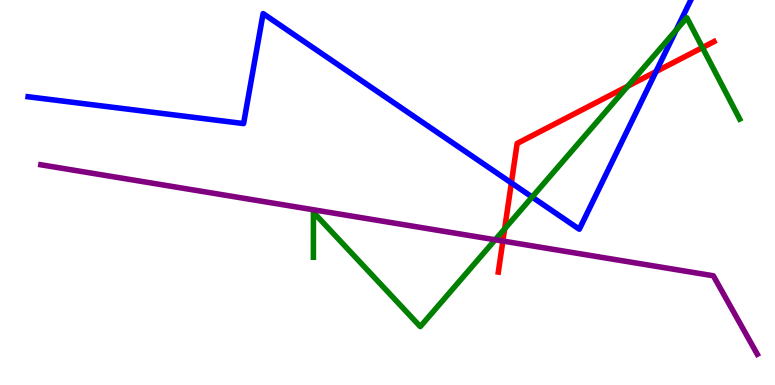[{'lines': ['blue', 'red'], 'intersections': [{'x': 6.6, 'y': 5.25}, {'x': 8.46, 'y': 8.14}]}, {'lines': ['green', 'red'], 'intersections': [{'x': 6.51, 'y': 4.06}, {'x': 8.1, 'y': 7.76}, {'x': 9.06, 'y': 8.76}]}, {'lines': ['purple', 'red'], 'intersections': [{'x': 6.49, 'y': 3.74}]}, {'lines': ['blue', 'green'], 'intersections': [{'x': 6.87, 'y': 4.88}, {'x': 8.73, 'y': 9.22}]}, {'lines': ['blue', 'purple'], 'intersections': []}, {'lines': ['green', 'purple'], 'intersections': [{'x': 6.39, 'y': 3.77}]}]